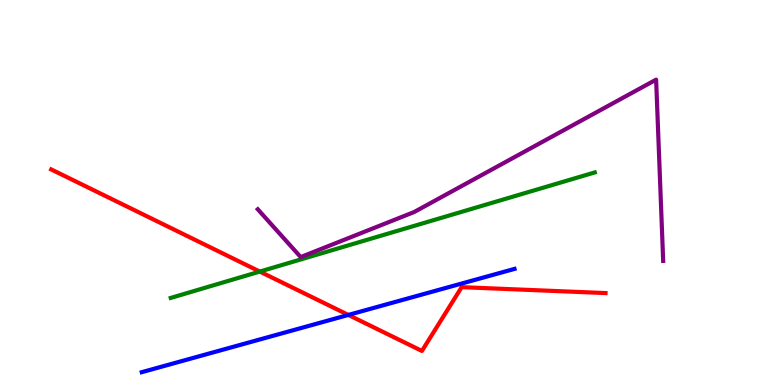[{'lines': ['blue', 'red'], 'intersections': [{'x': 4.5, 'y': 1.82}]}, {'lines': ['green', 'red'], 'intersections': [{'x': 3.35, 'y': 2.95}]}, {'lines': ['purple', 'red'], 'intersections': []}, {'lines': ['blue', 'green'], 'intersections': []}, {'lines': ['blue', 'purple'], 'intersections': []}, {'lines': ['green', 'purple'], 'intersections': []}]